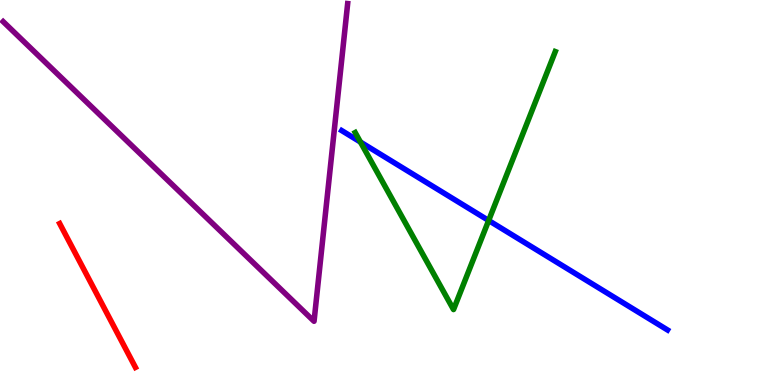[{'lines': ['blue', 'red'], 'intersections': []}, {'lines': ['green', 'red'], 'intersections': []}, {'lines': ['purple', 'red'], 'intersections': []}, {'lines': ['blue', 'green'], 'intersections': [{'x': 4.65, 'y': 6.31}, {'x': 6.31, 'y': 4.27}]}, {'lines': ['blue', 'purple'], 'intersections': []}, {'lines': ['green', 'purple'], 'intersections': []}]